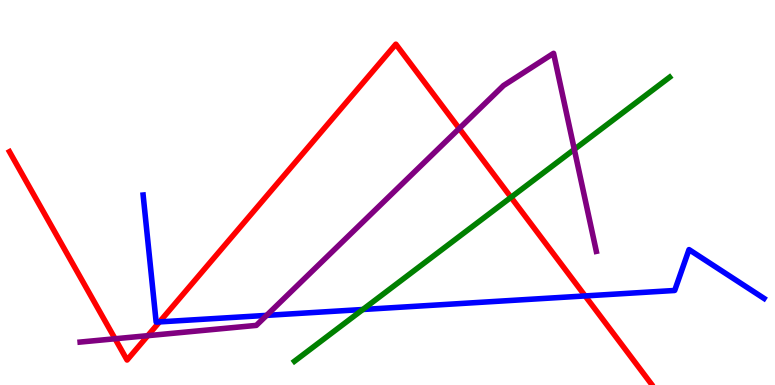[{'lines': ['blue', 'red'], 'intersections': [{'x': 2.06, 'y': 1.64}, {'x': 7.55, 'y': 2.31}]}, {'lines': ['green', 'red'], 'intersections': [{'x': 6.59, 'y': 4.87}]}, {'lines': ['purple', 'red'], 'intersections': [{'x': 1.48, 'y': 1.2}, {'x': 1.91, 'y': 1.28}, {'x': 5.93, 'y': 6.66}]}, {'lines': ['blue', 'green'], 'intersections': [{'x': 4.68, 'y': 1.96}]}, {'lines': ['blue', 'purple'], 'intersections': [{'x': 3.44, 'y': 1.81}]}, {'lines': ['green', 'purple'], 'intersections': [{'x': 7.41, 'y': 6.12}]}]